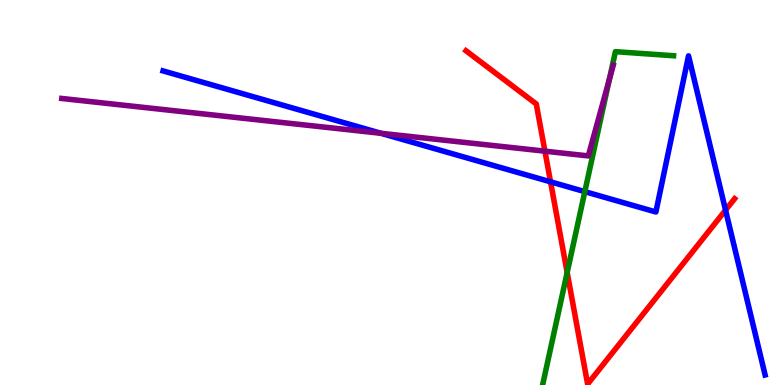[{'lines': ['blue', 'red'], 'intersections': [{'x': 7.1, 'y': 5.28}, {'x': 9.36, 'y': 4.54}]}, {'lines': ['green', 'red'], 'intersections': [{'x': 7.32, 'y': 2.92}]}, {'lines': ['purple', 'red'], 'intersections': [{'x': 7.03, 'y': 6.07}]}, {'lines': ['blue', 'green'], 'intersections': [{'x': 7.55, 'y': 5.02}]}, {'lines': ['blue', 'purple'], 'intersections': [{'x': 4.92, 'y': 6.54}]}, {'lines': ['green', 'purple'], 'intersections': [{'x': 7.86, 'y': 7.93}]}]